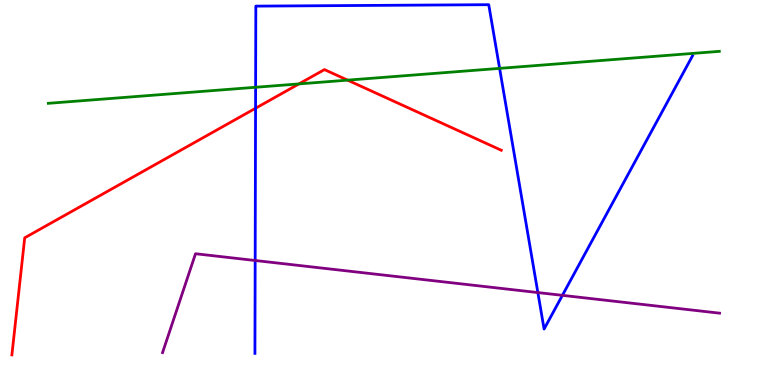[{'lines': ['blue', 'red'], 'intersections': [{'x': 3.3, 'y': 7.19}]}, {'lines': ['green', 'red'], 'intersections': [{'x': 3.86, 'y': 7.82}, {'x': 4.49, 'y': 7.92}]}, {'lines': ['purple', 'red'], 'intersections': []}, {'lines': ['blue', 'green'], 'intersections': [{'x': 3.3, 'y': 7.73}, {'x': 6.45, 'y': 8.22}]}, {'lines': ['blue', 'purple'], 'intersections': [{'x': 3.29, 'y': 3.23}, {'x': 6.94, 'y': 2.4}, {'x': 7.26, 'y': 2.33}]}, {'lines': ['green', 'purple'], 'intersections': []}]